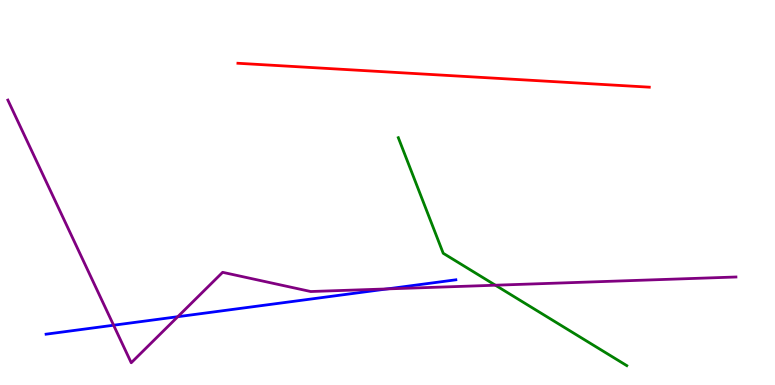[{'lines': ['blue', 'red'], 'intersections': []}, {'lines': ['green', 'red'], 'intersections': []}, {'lines': ['purple', 'red'], 'intersections': []}, {'lines': ['blue', 'green'], 'intersections': []}, {'lines': ['blue', 'purple'], 'intersections': [{'x': 1.47, 'y': 1.55}, {'x': 2.29, 'y': 1.77}, {'x': 5.0, 'y': 2.5}]}, {'lines': ['green', 'purple'], 'intersections': [{'x': 6.39, 'y': 2.59}]}]